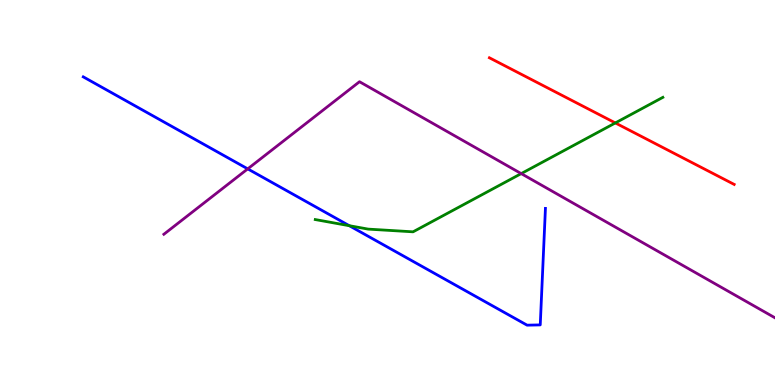[{'lines': ['blue', 'red'], 'intersections': []}, {'lines': ['green', 'red'], 'intersections': [{'x': 7.94, 'y': 6.81}]}, {'lines': ['purple', 'red'], 'intersections': []}, {'lines': ['blue', 'green'], 'intersections': [{'x': 4.51, 'y': 4.14}]}, {'lines': ['blue', 'purple'], 'intersections': [{'x': 3.2, 'y': 5.61}]}, {'lines': ['green', 'purple'], 'intersections': [{'x': 6.73, 'y': 5.49}]}]